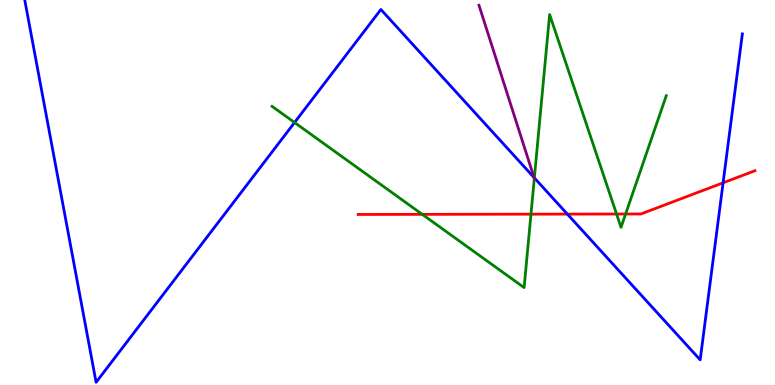[{'lines': ['blue', 'red'], 'intersections': [{'x': 7.32, 'y': 4.44}, {'x': 9.33, 'y': 5.25}]}, {'lines': ['green', 'red'], 'intersections': [{'x': 5.45, 'y': 4.43}, {'x': 6.85, 'y': 4.44}, {'x': 7.96, 'y': 4.44}, {'x': 8.07, 'y': 4.44}]}, {'lines': ['purple', 'red'], 'intersections': []}, {'lines': ['blue', 'green'], 'intersections': [{'x': 3.8, 'y': 6.82}, {'x': 6.9, 'y': 5.38}]}, {'lines': ['blue', 'purple'], 'intersections': [{'x': 6.89, 'y': 5.39}]}, {'lines': ['green', 'purple'], 'intersections': [{'x': 6.89, 'y': 5.37}]}]